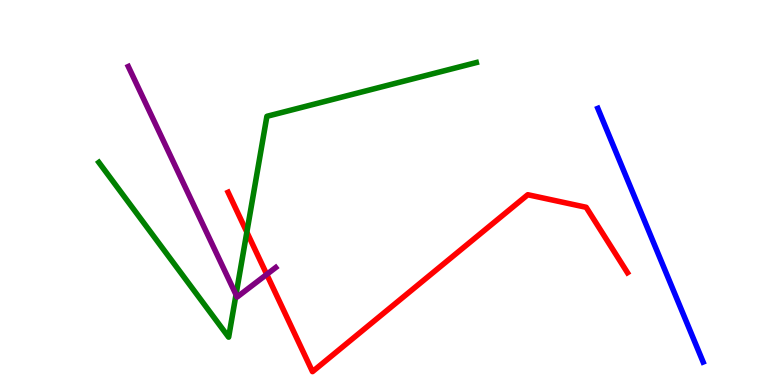[{'lines': ['blue', 'red'], 'intersections': []}, {'lines': ['green', 'red'], 'intersections': [{'x': 3.19, 'y': 3.97}]}, {'lines': ['purple', 'red'], 'intersections': [{'x': 3.44, 'y': 2.87}]}, {'lines': ['blue', 'green'], 'intersections': []}, {'lines': ['blue', 'purple'], 'intersections': []}, {'lines': ['green', 'purple'], 'intersections': [{'x': 3.05, 'y': 2.35}]}]